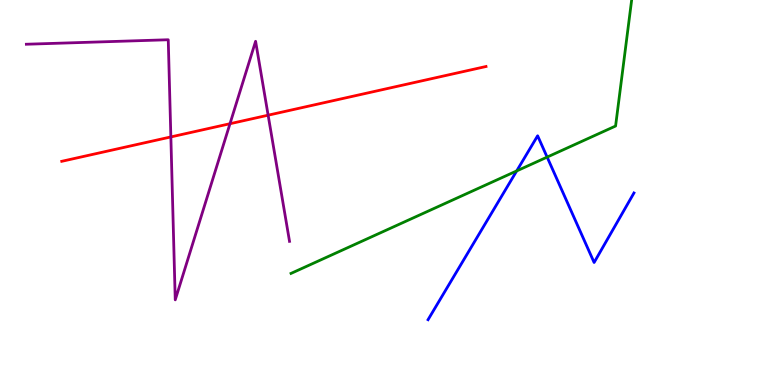[{'lines': ['blue', 'red'], 'intersections': []}, {'lines': ['green', 'red'], 'intersections': []}, {'lines': ['purple', 'red'], 'intersections': [{'x': 2.2, 'y': 6.44}, {'x': 2.97, 'y': 6.79}, {'x': 3.46, 'y': 7.01}]}, {'lines': ['blue', 'green'], 'intersections': [{'x': 6.67, 'y': 5.56}, {'x': 7.06, 'y': 5.92}]}, {'lines': ['blue', 'purple'], 'intersections': []}, {'lines': ['green', 'purple'], 'intersections': []}]